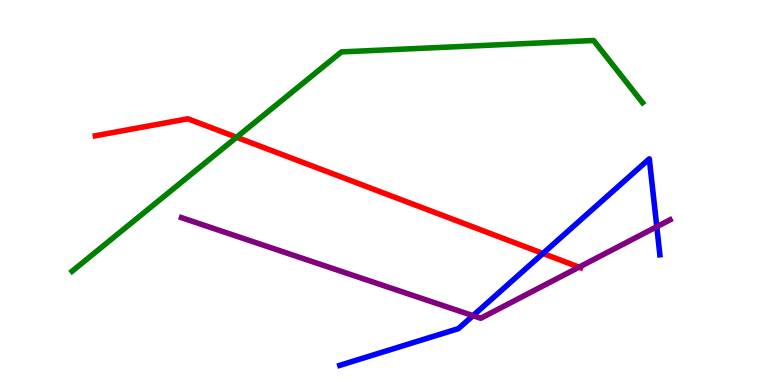[{'lines': ['blue', 'red'], 'intersections': [{'x': 7.01, 'y': 3.42}]}, {'lines': ['green', 'red'], 'intersections': [{'x': 3.05, 'y': 6.43}]}, {'lines': ['purple', 'red'], 'intersections': [{'x': 7.47, 'y': 3.06}]}, {'lines': ['blue', 'green'], 'intersections': []}, {'lines': ['blue', 'purple'], 'intersections': [{'x': 6.1, 'y': 1.8}, {'x': 8.47, 'y': 4.11}]}, {'lines': ['green', 'purple'], 'intersections': []}]